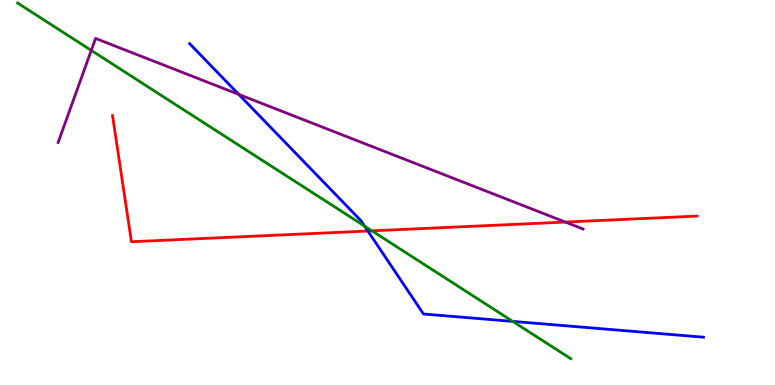[{'lines': ['blue', 'red'], 'intersections': [{'x': 4.75, 'y': 4.0}]}, {'lines': ['green', 'red'], 'intersections': [{'x': 4.8, 'y': 4.0}]}, {'lines': ['purple', 'red'], 'intersections': [{'x': 7.29, 'y': 4.23}]}, {'lines': ['blue', 'green'], 'intersections': [{'x': 4.7, 'y': 4.13}, {'x': 6.62, 'y': 1.65}]}, {'lines': ['blue', 'purple'], 'intersections': [{'x': 3.08, 'y': 7.55}]}, {'lines': ['green', 'purple'], 'intersections': [{'x': 1.18, 'y': 8.69}]}]